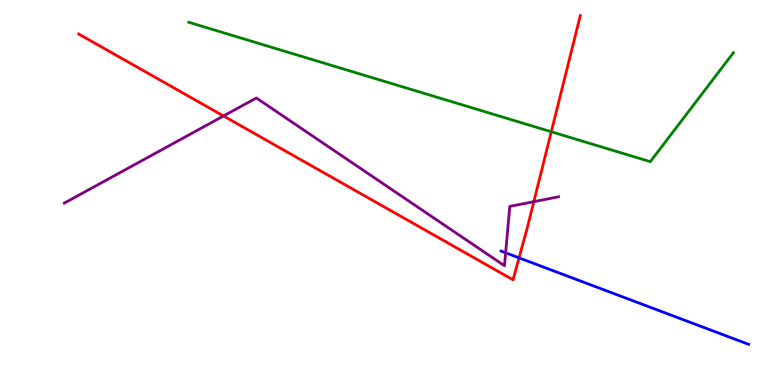[{'lines': ['blue', 'red'], 'intersections': [{'x': 6.7, 'y': 3.3}]}, {'lines': ['green', 'red'], 'intersections': [{'x': 7.11, 'y': 6.58}]}, {'lines': ['purple', 'red'], 'intersections': [{'x': 2.88, 'y': 6.99}, {'x': 6.89, 'y': 4.76}]}, {'lines': ['blue', 'green'], 'intersections': []}, {'lines': ['blue', 'purple'], 'intersections': [{'x': 6.52, 'y': 3.43}]}, {'lines': ['green', 'purple'], 'intersections': []}]